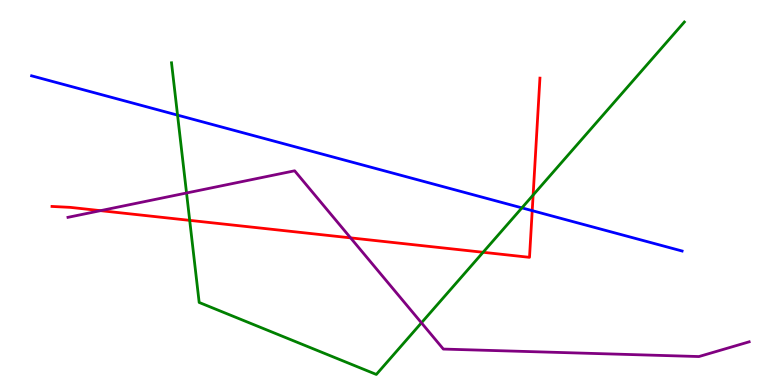[{'lines': ['blue', 'red'], 'intersections': [{'x': 6.87, 'y': 4.53}]}, {'lines': ['green', 'red'], 'intersections': [{'x': 2.45, 'y': 4.28}, {'x': 6.23, 'y': 3.45}, {'x': 6.88, 'y': 4.93}]}, {'lines': ['purple', 'red'], 'intersections': [{'x': 1.3, 'y': 4.53}, {'x': 4.52, 'y': 3.82}]}, {'lines': ['blue', 'green'], 'intersections': [{'x': 2.29, 'y': 7.01}, {'x': 6.73, 'y': 4.6}]}, {'lines': ['blue', 'purple'], 'intersections': []}, {'lines': ['green', 'purple'], 'intersections': [{'x': 2.41, 'y': 4.99}, {'x': 5.44, 'y': 1.62}]}]